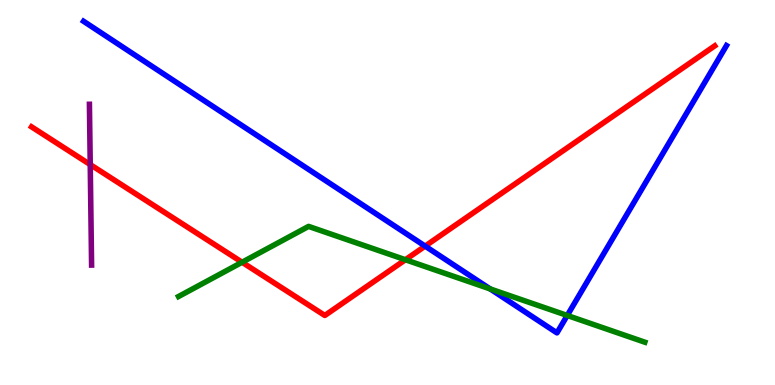[{'lines': ['blue', 'red'], 'intersections': [{'x': 5.49, 'y': 3.61}]}, {'lines': ['green', 'red'], 'intersections': [{'x': 3.12, 'y': 3.19}, {'x': 5.23, 'y': 3.25}]}, {'lines': ['purple', 'red'], 'intersections': [{'x': 1.16, 'y': 5.73}]}, {'lines': ['blue', 'green'], 'intersections': [{'x': 6.32, 'y': 2.5}, {'x': 7.32, 'y': 1.81}]}, {'lines': ['blue', 'purple'], 'intersections': []}, {'lines': ['green', 'purple'], 'intersections': []}]